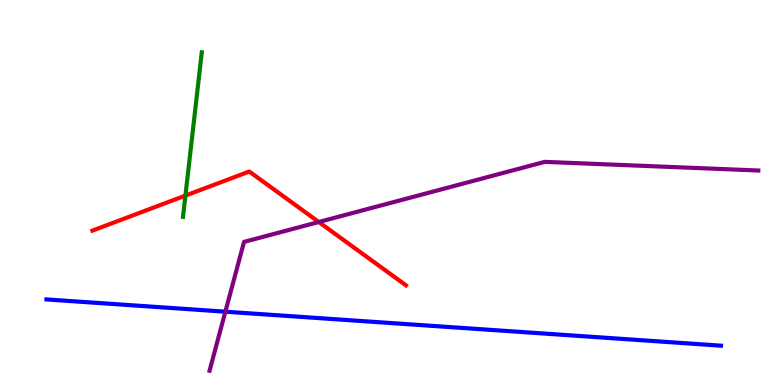[{'lines': ['blue', 'red'], 'intersections': []}, {'lines': ['green', 'red'], 'intersections': [{'x': 2.39, 'y': 4.92}]}, {'lines': ['purple', 'red'], 'intersections': [{'x': 4.11, 'y': 4.23}]}, {'lines': ['blue', 'green'], 'intersections': []}, {'lines': ['blue', 'purple'], 'intersections': [{'x': 2.91, 'y': 1.9}]}, {'lines': ['green', 'purple'], 'intersections': []}]